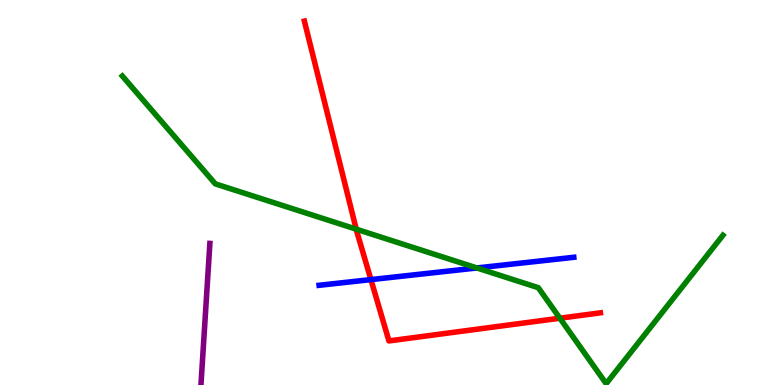[{'lines': ['blue', 'red'], 'intersections': [{'x': 4.79, 'y': 2.74}]}, {'lines': ['green', 'red'], 'intersections': [{'x': 4.6, 'y': 4.05}, {'x': 7.22, 'y': 1.73}]}, {'lines': ['purple', 'red'], 'intersections': []}, {'lines': ['blue', 'green'], 'intersections': [{'x': 6.15, 'y': 3.04}]}, {'lines': ['blue', 'purple'], 'intersections': []}, {'lines': ['green', 'purple'], 'intersections': []}]